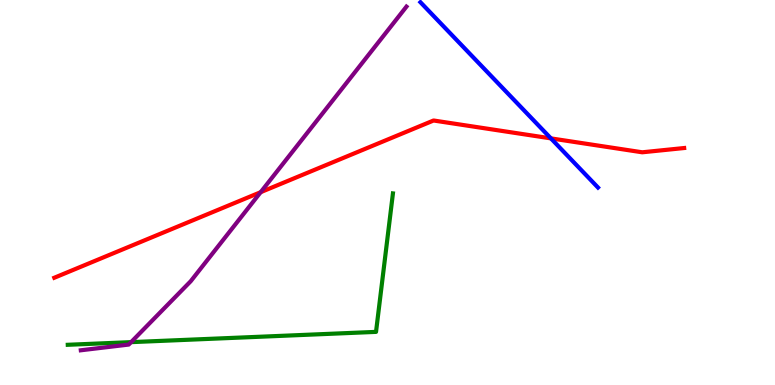[{'lines': ['blue', 'red'], 'intersections': [{'x': 7.11, 'y': 6.41}]}, {'lines': ['green', 'red'], 'intersections': []}, {'lines': ['purple', 'red'], 'intersections': [{'x': 3.36, 'y': 5.01}]}, {'lines': ['blue', 'green'], 'intersections': []}, {'lines': ['blue', 'purple'], 'intersections': []}, {'lines': ['green', 'purple'], 'intersections': [{'x': 1.69, 'y': 1.11}]}]